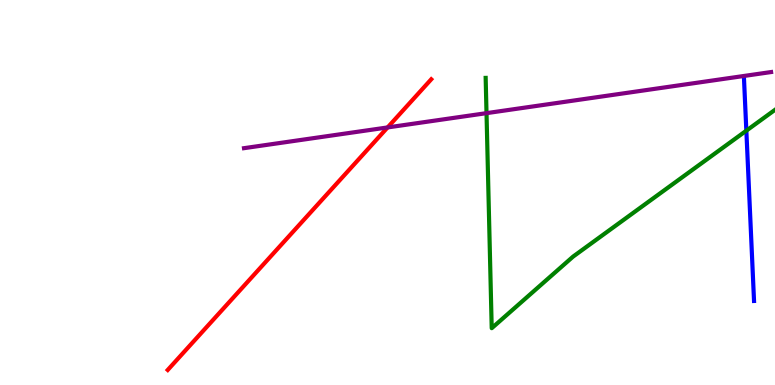[{'lines': ['blue', 'red'], 'intersections': []}, {'lines': ['green', 'red'], 'intersections': []}, {'lines': ['purple', 'red'], 'intersections': [{'x': 5.0, 'y': 6.69}]}, {'lines': ['blue', 'green'], 'intersections': [{'x': 9.63, 'y': 6.61}]}, {'lines': ['blue', 'purple'], 'intersections': []}, {'lines': ['green', 'purple'], 'intersections': [{'x': 6.28, 'y': 7.06}]}]